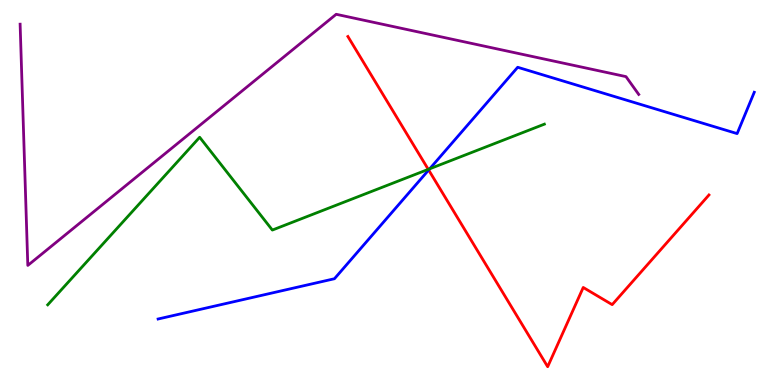[{'lines': ['blue', 'red'], 'intersections': [{'x': 5.53, 'y': 5.58}]}, {'lines': ['green', 'red'], 'intersections': [{'x': 5.53, 'y': 5.6}]}, {'lines': ['purple', 'red'], 'intersections': []}, {'lines': ['blue', 'green'], 'intersections': [{'x': 5.54, 'y': 5.62}]}, {'lines': ['blue', 'purple'], 'intersections': []}, {'lines': ['green', 'purple'], 'intersections': []}]